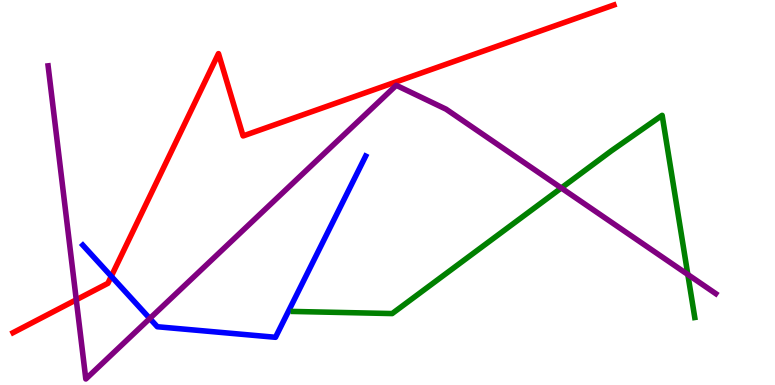[{'lines': ['blue', 'red'], 'intersections': [{'x': 1.44, 'y': 2.82}]}, {'lines': ['green', 'red'], 'intersections': []}, {'lines': ['purple', 'red'], 'intersections': [{'x': 0.984, 'y': 2.21}]}, {'lines': ['blue', 'green'], 'intersections': []}, {'lines': ['blue', 'purple'], 'intersections': [{'x': 1.93, 'y': 1.73}]}, {'lines': ['green', 'purple'], 'intersections': [{'x': 7.24, 'y': 5.12}, {'x': 8.88, 'y': 2.87}]}]